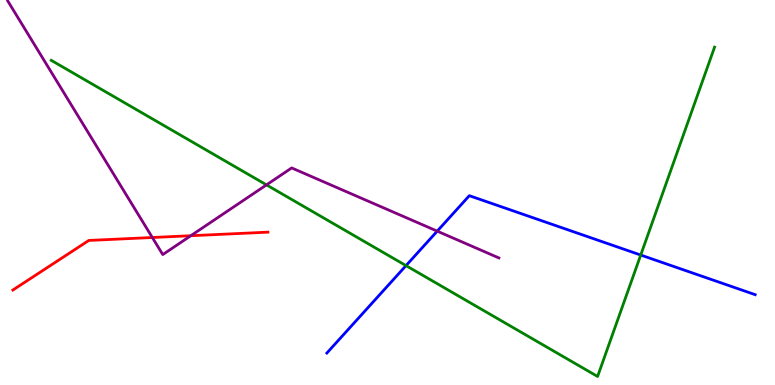[{'lines': ['blue', 'red'], 'intersections': []}, {'lines': ['green', 'red'], 'intersections': []}, {'lines': ['purple', 'red'], 'intersections': [{'x': 1.97, 'y': 3.83}, {'x': 2.46, 'y': 3.88}]}, {'lines': ['blue', 'green'], 'intersections': [{'x': 5.24, 'y': 3.1}, {'x': 8.27, 'y': 3.38}]}, {'lines': ['blue', 'purple'], 'intersections': [{'x': 5.64, 'y': 4.0}]}, {'lines': ['green', 'purple'], 'intersections': [{'x': 3.44, 'y': 5.2}]}]